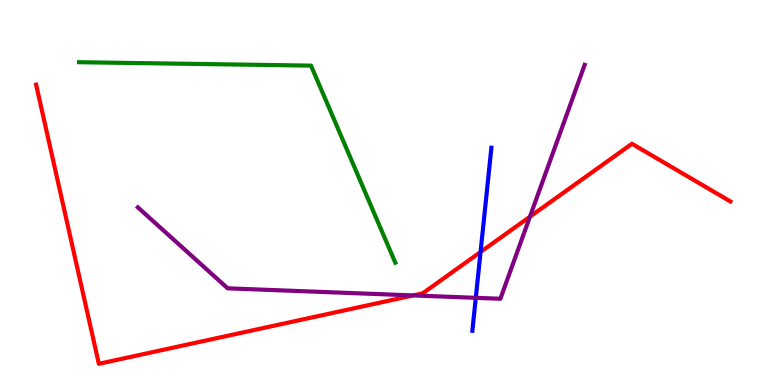[{'lines': ['blue', 'red'], 'intersections': [{'x': 6.2, 'y': 3.45}]}, {'lines': ['green', 'red'], 'intersections': []}, {'lines': ['purple', 'red'], 'intersections': [{'x': 5.33, 'y': 2.33}, {'x': 6.84, 'y': 4.37}]}, {'lines': ['blue', 'green'], 'intersections': []}, {'lines': ['blue', 'purple'], 'intersections': [{'x': 6.14, 'y': 2.26}]}, {'lines': ['green', 'purple'], 'intersections': []}]